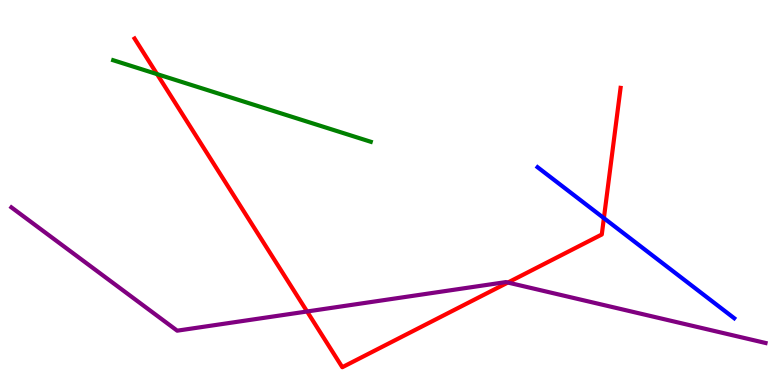[{'lines': ['blue', 'red'], 'intersections': [{'x': 7.79, 'y': 4.33}]}, {'lines': ['green', 'red'], 'intersections': [{'x': 2.03, 'y': 8.07}]}, {'lines': ['purple', 'red'], 'intersections': [{'x': 3.96, 'y': 1.91}, {'x': 6.55, 'y': 2.66}]}, {'lines': ['blue', 'green'], 'intersections': []}, {'lines': ['blue', 'purple'], 'intersections': []}, {'lines': ['green', 'purple'], 'intersections': []}]